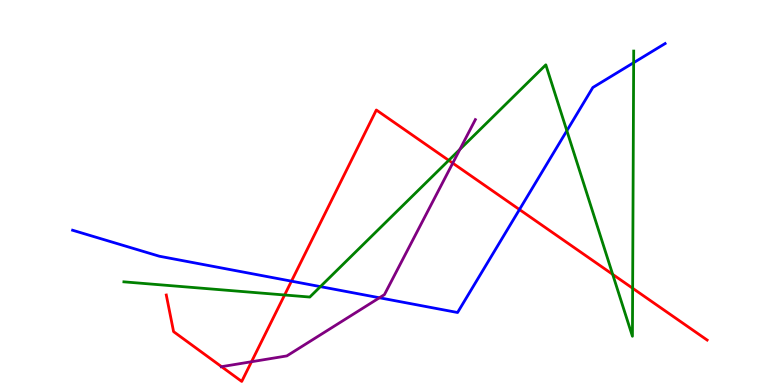[{'lines': ['blue', 'red'], 'intersections': [{'x': 3.76, 'y': 2.7}, {'x': 6.7, 'y': 4.56}]}, {'lines': ['green', 'red'], 'intersections': [{'x': 3.67, 'y': 2.34}, {'x': 5.79, 'y': 5.84}, {'x': 7.91, 'y': 2.87}, {'x': 8.16, 'y': 2.51}]}, {'lines': ['purple', 'red'], 'intersections': [{'x': 2.86, 'y': 0.476}, {'x': 3.25, 'y': 0.604}, {'x': 5.84, 'y': 5.76}]}, {'lines': ['blue', 'green'], 'intersections': [{'x': 4.13, 'y': 2.56}, {'x': 7.31, 'y': 6.6}, {'x': 8.18, 'y': 8.37}]}, {'lines': ['blue', 'purple'], 'intersections': [{'x': 4.9, 'y': 2.27}]}, {'lines': ['green', 'purple'], 'intersections': [{'x': 5.93, 'y': 6.12}]}]